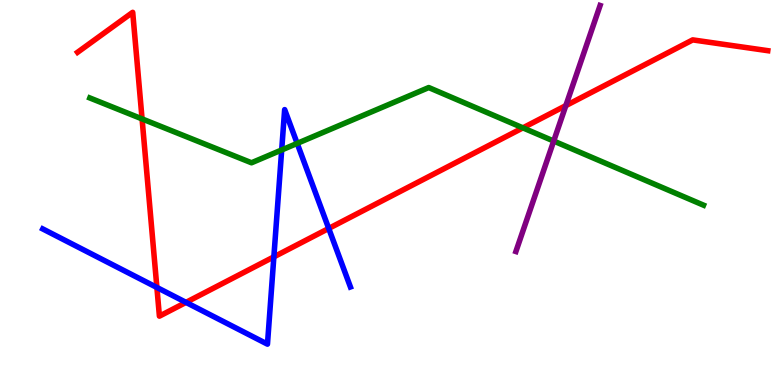[{'lines': ['blue', 'red'], 'intersections': [{'x': 2.02, 'y': 2.53}, {'x': 2.4, 'y': 2.15}, {'x': 3.53, 'y': 3.33}, {'x': 4.24, 'y': 4.07}]}, {'lines': ['green', 'red'], 'intersections': [{'x': 1.83, 'y': 6.91}, {'x': 6.75, 'y': 6.68}]}, {'lines': ['purple', 'red'], 'intersections': [{'x': 7.3, 'y': 7.26}]}, {'lines': ['blue', 'green'], 'intersections': [{'x': 3.63, 'y': 6.1}, {'x': 3.83, 'y': 6.28}]}, {'lines': ['blue', 'purple'], 'intersections': []}, {'lines': ['green', 'purple'], 'intersections': [{'x': 7.14, 'y': 6.34}]}]